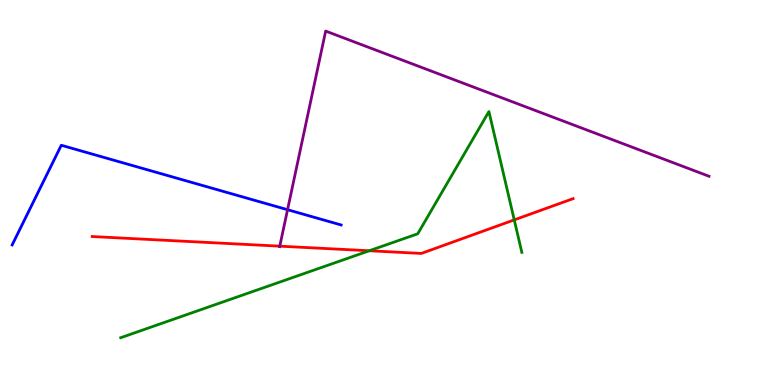[{'lines': ['blue', 'red'], 'intersections': []}, {'lines': ['green', 'red'], 'intersections': [{'x': 4.76, 'y': 3.49}, {'x': 6.64, 'y': 4.29}]}, {'lines': ['purple', 'red'], 'intersections': [{'x': 3.61, 'y': 3.61}]}, {'lines': ['blue', 'green'], 'intersections': []}, {'lines': ['blue', 'purple'], 'intersections': [{'x': 3.71, 'y': 4.55}]}, {'lines': ['green', 'purple'], 'intersections': []}]